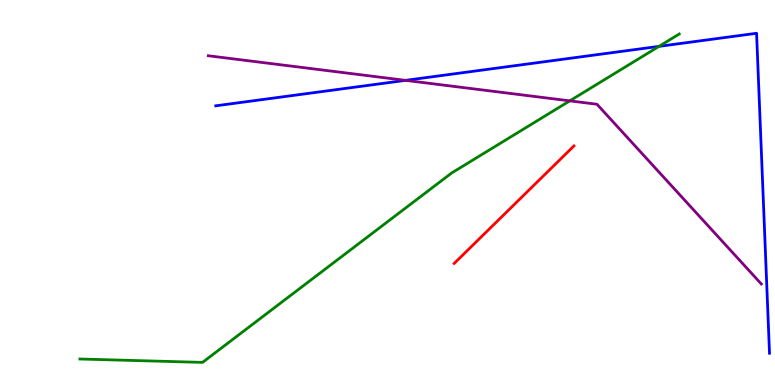[{'lines': ['blue', 'red'], 'intersections': []}, {'lines': ['green', 'red'], 'intersections': []}, {'lines': ['purple', 'red'], 'intersections': []}, {'lines': ['blue', 'green'], 'intersections': [{'x': 8.5, 'y': 8.8}]}, {'lines': ['blue', 'purple'], 'intersections': [{'x': 5.23, 'y': 7.91}]}, {'lines': ['green', 'purple'], 'intersections': [{'x': 7.35, 'y': 7.38}]}]